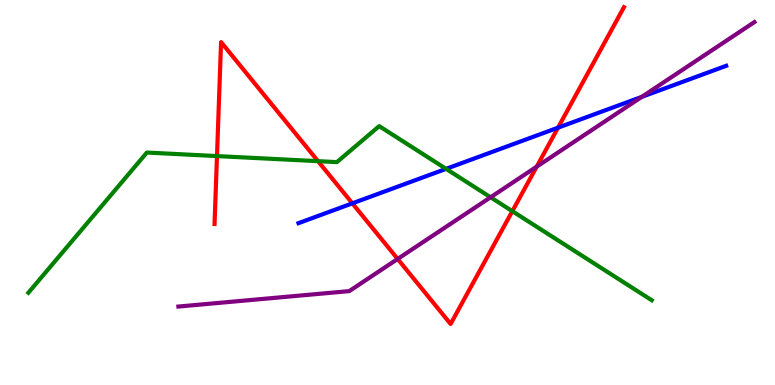[{'lines': ['blue', 'red'], 'intersections': [{'x': 4.55, 'y': 4.72}, {'x': 7.2, 'y': 6.68}]}, {'lines': ['green', 'red'], 'intersections': [{'x': 2.8, 'y': 5.95}, {'x': 4.1, 'y': 5.81}, {'x': 6.61, 'y': 4.51}]}, {'lines': ['purple', 'red'], 'intersections': [{'x': 5.13, 'y': 3.27}, {'x': 6.93, 'y': 5.67}]}, {'lines': ['blue', 'green'], 'intersections': [{'x': 5.76, 'y': 5.61}]}, {'lines': ['blue', 'purple'], 'intersections': [{'x': 8.28, 'y': 7.48}]}, {'lines': ['green', 'purple'], 'intersections': [{'x': 6.33, 'y': 4.88}]}]